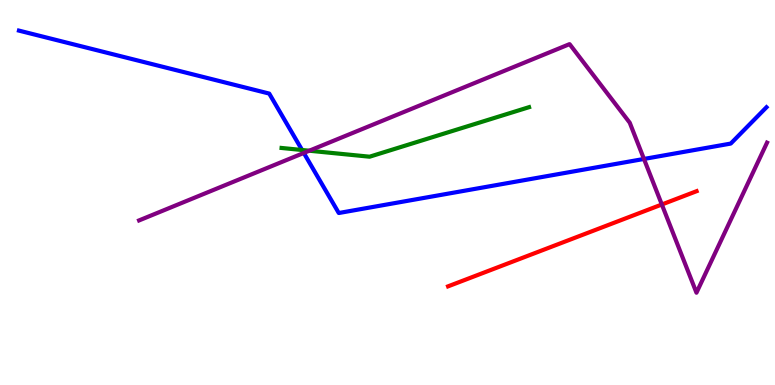[{'lines': ['blue', 'red'], 'intersections': []}, {'lines': ['green', 'red'], 'intersections': []}, {'lines': ['purple', 'red'], 'intersections': [{'x': 8.54, 'y': 4.69}]}, {'lines': ['blue', 'green'], 'intersections': [{'x': 3.9, 'y': 6.1}]}, {'lines': ['blue', 'purple'], 'intersections': [{'x': 3.92, 'y': 6.03}, {'x': 8.31, 'y': 5.87}]}, {'lines': ['green', 'purple'], 'intersections': [{'x': 3.99, 'y': 6.09}]}]